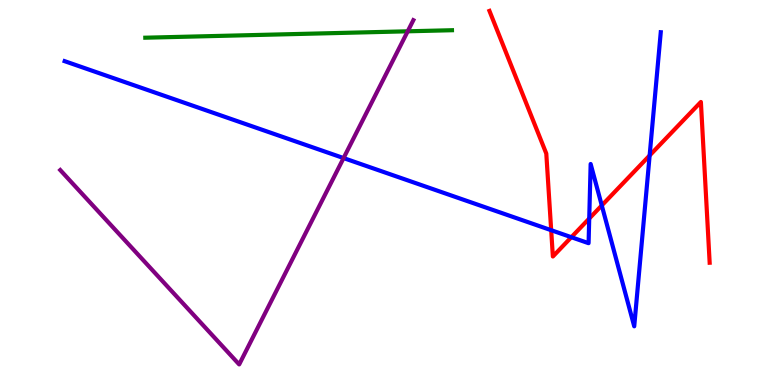[{'lines': ['blue', 'red'], 'intersections': [{'x': 7.11, 'y': 4.02}, {'x': 7.37, 'y': 3.84}, {'x': 7.6, 'y': 4.32}, {'x': 7.76, 'y': 4.66}, {'x': 8.38, 'y': 5.96}]}, {'lines': ['green', 'red'], 'intersections': []}, {'lines': ['purple', 'red'], 'intersections': []}, {'lines': ['blue', 'green'], 'intersections': []}, {'lines': ['blue', 'purple'], 'intersections': [{'x': 4.43, 'y': 5.89}]}, {'lines': ['green', 'purple'], 'intersections': [{'x': 5.26, 'y': 9.19}]}]